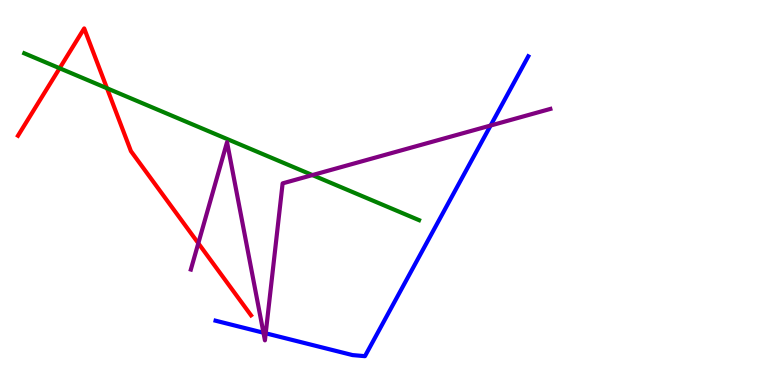[{'lines': ['blue', 'red'], 'intersections': []}, {'lines': ['green', 'red'], 'intersections': [{'x': 0.769, 'y': 8.23}, {'x': 1.38, 'y': 7.71}]}, {'lines': ['purple', 'red'], 'intersections': [{'x': 2.56, 'y': 3.68}]}, {'lines': ['blue', 'green'], 'intersections': []}, {'lines': ['blue', 'purple'], 'intersections': [{'x': 3.4, 'y': 1.36}, {'x': 3.43, 'y': 1.34}, {'x': 6.33, 'y': 6.74}]}, {'lines': ['green', 'purple'], 'intersections': [{'x': 4.03, 'y': 5.45}]}]